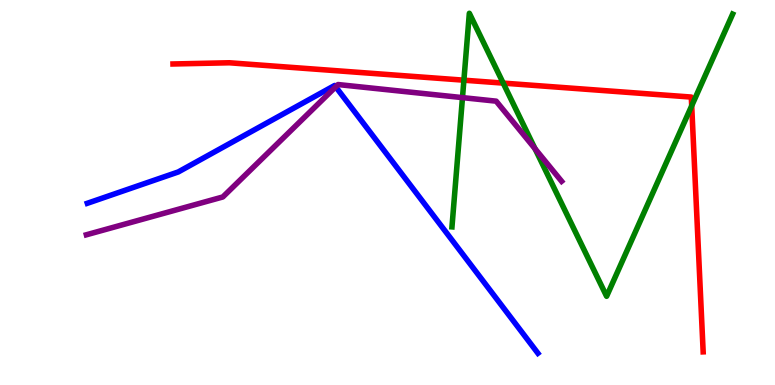[{'lines': ['blue', 'red'], 'intersections': []}, {'lines': ['green', 'red'], 'intersections': [{'x': 5.99, 'y': 7.92}, {'x': 6.49, 'y': 7.84}, {'x': 8.93, 'y': 7.25}]}, {'lines': ['purple', 'red'], 'intersections': []}, {'lines': ['blue', 'green'], 'intersections': []}, {'lines': ['blue', 'purple'], 'intersections': [{'x': 4.33, 'y': 7.74}]}, {'lines': ['green', 'purple'], 'intersections': [{'x': 5.97, 'y': 7.46}, {'x': 6.9, 'y': 6.14}]}]